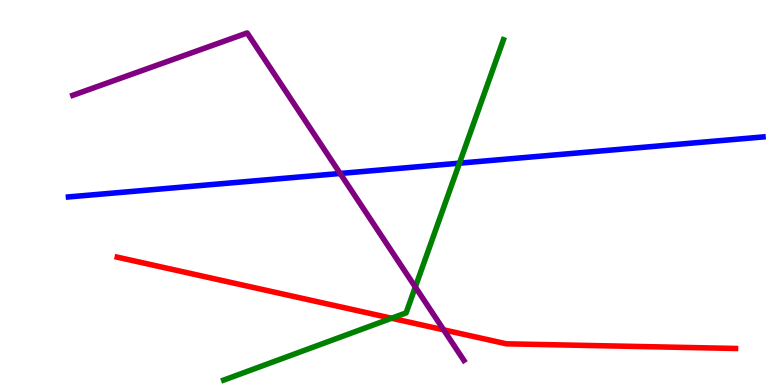[{'lines': ['blue', 'red'], 'intersections': []}, {'lines': ['green', 'red'], 'intersections': [{'x': 5.05, 'y': 1.73}]}, {'lines': ['purple', 'red'], 'intersections': [{'x': 5.72, 'y': 1.43}]}, {'lines': ['blue', 'green'], 'intersections': [{'x': 5.93, 'y': 5.76}]}, {'lines': ['blue', 'purple'], 'intersections': [{'x': 4.39, 'y': 5.49}]}, {'lines': ['green', 'purple'], 'intersections': [{'x': 5.36, 'y': 2.54}]}]